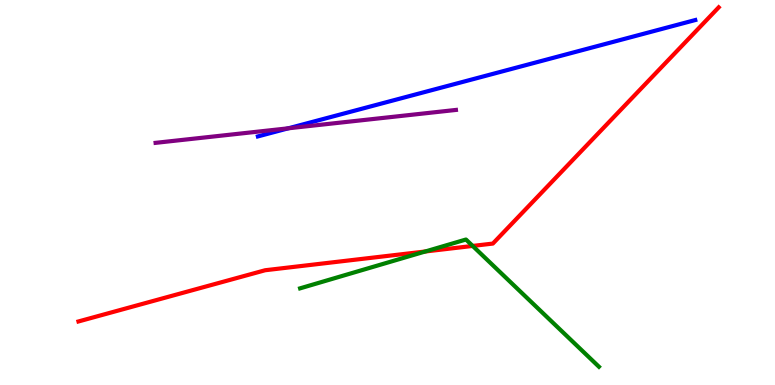[{'lines': ['blue', 'red'], 'intersections': []}, {'lines': ['green', 'red'], 'intersections': [{'x': 5.49, 'y': 3.47}, {'x': 6.1, 'y': 3.61}]}, {'lines': ['purple', 'red'], 'intersections': []}, {'lines': ['blue', 'green'], 'intersections': []}, {'lines': ['blue', 'purple'], 'intersections': [{'x': 3.72, 'y': 6.67}]}, {'lines': ['green', 'purple'], 'intersections': []}]